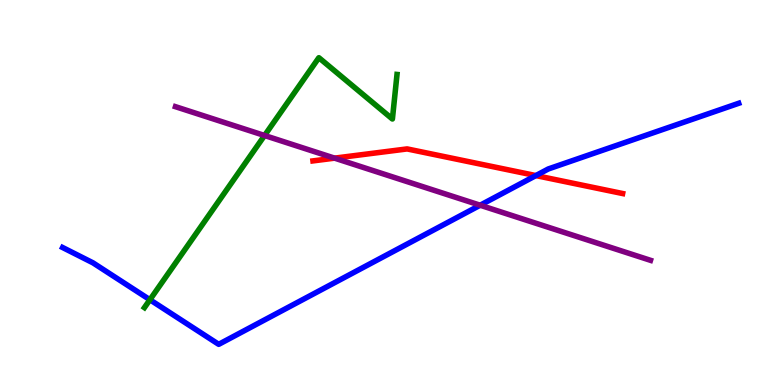[{'lines': ['blue', 'red'], 'intersections': [{'x': 6.91, 'y': 5.44}]}, {'lines': ['green', 'red'], 'intersections': []}, {'lines': ['purple', 'red'], 'intersections': [{'x': 4.32, 'y': 5.89}]}, {'lines': ['blue', 'green'], 'intersections': [{'x': 1.93, 'y': 2.21}]}, {'lines': ['blue', 'purple'], 'intersections': [{'x': 6.2, 'y': 4.67}]}, {'lines': ['green', 'purple'], 'intersections': [{'x': 3.41, 'y': 6.48}]}]